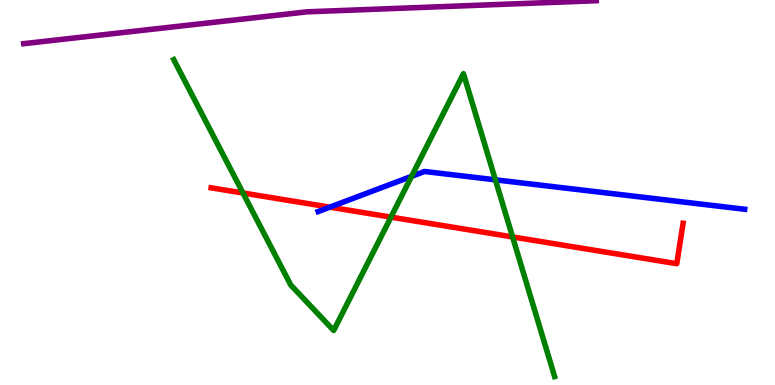[{'lines': ['blue', 'red'], 'intersections': [{'x': 4.26, 'y': 4.62}]}, {'lines': ['green', 'red'], 'intersections': [{'x': 3.14, 'y': 4.99}, {'x': 5.04, 'y': 4.36}, {'x': 6.61, 'y': 3.85}]}, {'lines': ['purple', 'red'], 'intersections': []}, {'lines': ['blue', 'green'], 'intersections': [{'x': 5.31, 'y': 5.42}, {'x': 6.39, 'y': 5.33}]}, {'lines': ['blue', 'purple'], 'intersections': []}, {'lines': ['green', 'purple'], 'intersections': []}]